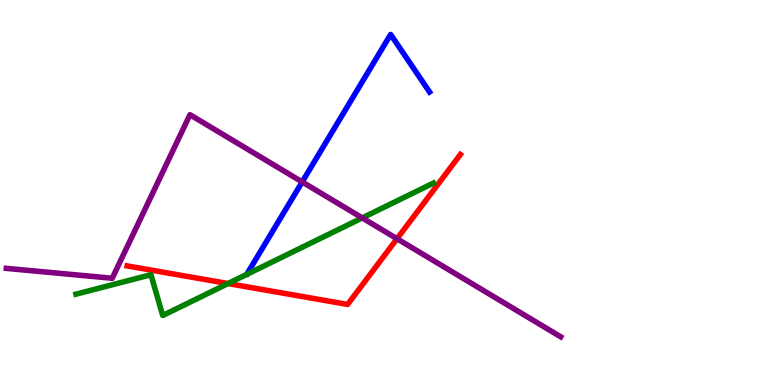[{'lines': ['blue', 'red'], 'intersections': []}, {'lines': ['green', 'red'], 'intersections': [{'x': 2.94, 'y': 2.64}]}, {'lines': ['purple', 'red'], 'intersections': [{'x': 5.12, 'y': 3.8}]}, {'lines': ['blue', 'green'], 'intersections': []}, {'lines': ['blue', 'purple'], 'intersections': [{'x': 3.9, 'y': 5.27}]}, {'lines': ['green', 'purple'], 'intersections': [{'x': 4.67, 'y': 4.34}]}]